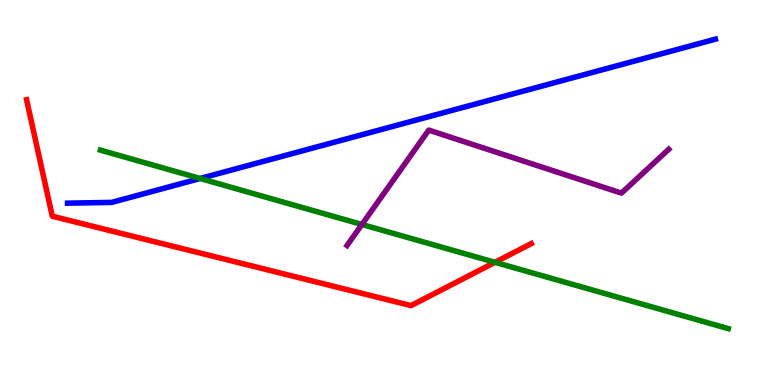[{'lines': ['blue', 'red'], 'intersections': []}, {'lines': ['green', 'red'], 'intersections': [{'x': 6.39, 'y': 3.19}]}, {'lines': ['purple', 'red'], 'intersections': []}, {'lines': ['blue', 'green'], 'intersections': [{'x': 2.58, 'y': 5.36}]}, {'lines': ['blue', 'purple'], 'intersections': []}, {'lines': ['green', 'purple'], 'intersections': [{'x': 4.67, 'y': 4.17}]}]